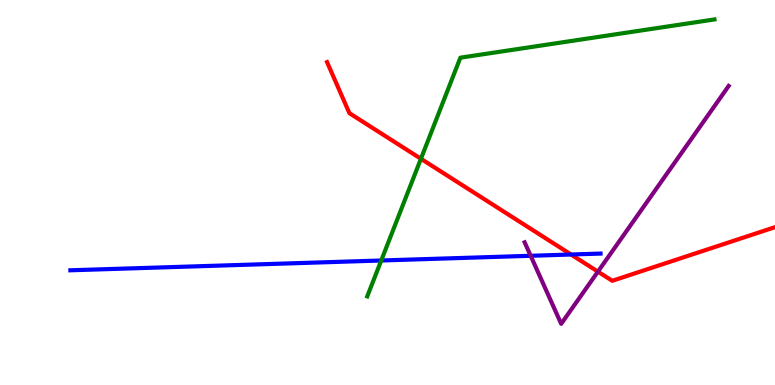[{'lines': ['blue', 'red'], 'intersections': [{'x': 7.37, 'y': 3.39}]}, {'lines': ['green', 'red'], 'intersections': [{'x': 5.43, 'y': 5.88}]}, {'lines': ['purple', 'red'], 'intersections': [{'x': 7.72, 'y': 2.94}]}, {'lines': ['blue', 'green'], 'intersections': [{'x': 4.92, 'y': 3.23}]}, {'lines': ['blue', 'purple'], 'intersections': [{'x': 6.85, 'y': 3.36}]}, {'lines': ['green', 'purple'], 'intersections': []}]